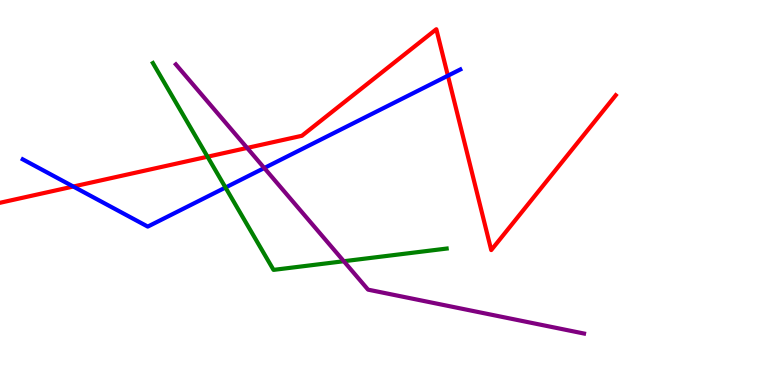[{'lines': ['blue', 'red'], 'intersections': [{'x': 0.946, 'y': 5.16}, {'x': 5.78, 'y': 8.03}]}, {'lines': ['green', 'red'], 'intersections': [{'x': 2.68, 'y': 5.93}]}, {'lines': ['purple', 'red'], 'intersections': [{'x': 3.19, 'y': 6.16}]}, {'lines': ['blue', 'green'], 'intersections': [{'x': 2.91, 'y': 5.13}]}, {'lines': ['blue', 'purple'], 'intersections': [{'x': 3.41, 'y': 5.64}]}, {'lines': ['green', 'purple'], 'intersections': [{'x': 4.44, 'y': 3.21}]}]